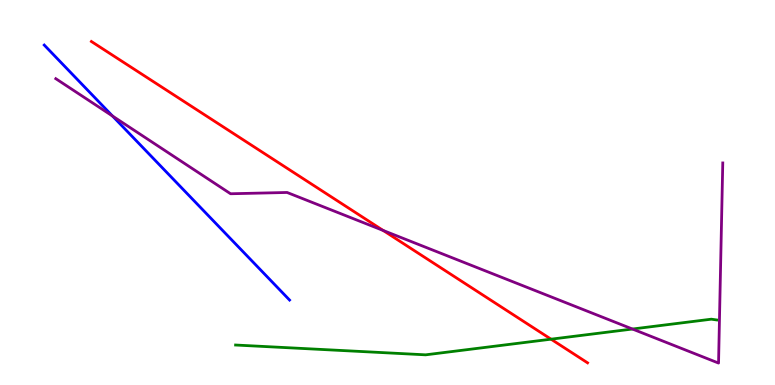[{'lines': ['blue', 'red'], 'intersections': []}, {'lines': ['green', 'red'], 'intersections': [{'x': 7.11, 'y': 1.19}]}, {'lines': ['purple', 'red'], 'intersections': [{'x': 4.94, 'y': 4.01}]}, {'lines': ['blue', 'green'], 'intersections': []}, {'lines': ['blue', 'purple'], 'intersections': [{'x': 1.45, 'y': 6.99}]}, {'lines': ['green', 'purple'], 'intersections': [{'x': 8.16, 'y': 1.45}]}]